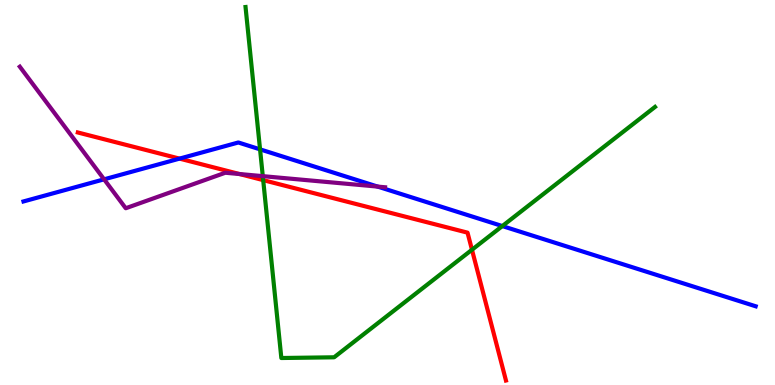[{'lines': ['blue', 'red'], 'intersections': [{'x': 2.32, 'y': 5.88}]}, {'lines': ['green', 'red'], 'intersections': [{'x': 3.4, 'y': 5.32}, {'x': 6.09, 'y': 3.51}]}, {'lines': ['purple', 'red'], 'intersections': [{'x': 3.09, 'y': 5.48}]}, {'lines': ['blue', 'green'], 'intersections': [{'x': 3.36, 'y': 6.12}, {'x': 6.48, 'y': 4.13}]}, {'lines': ['blue', 'purple'], 'intersections': [{'x': 1.34, 'y': 5.34}, {'x': 4.87, 'y': 5.15}]}, {'lines': ['green', 'purple'], 'intersections': [{'x': 3.39, 'y': 5.42}]}]